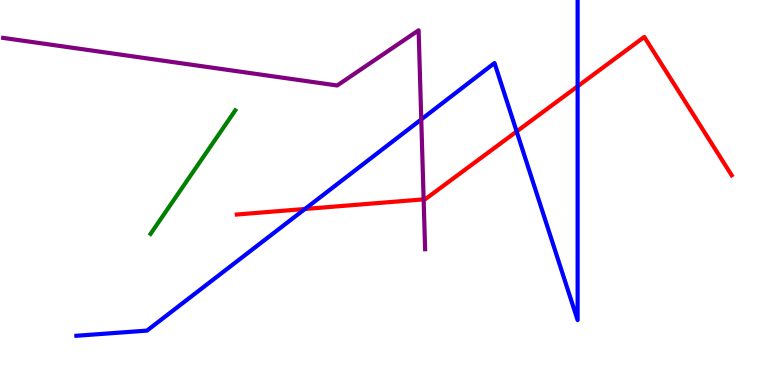[{'lines': ['blue', 'red'], 'intersections': [{'x': 3.93, 'y': 4.57}, {'x': 6.67, 'y': 6.58}, {'x': 7.45, 'y': 7.76}]}, {'lines': ['green', 'red'], 'intersections': []}, {'lines': ['purple', 'red'], 'intersections': [{'x': 5.47, 'y': 4.82}]}, {'lines': ['blue', 'green'], 'intersections': []}, {'lines': ['blue', 'purple'], 'intersections': [{'x': 5.44, 'y': 6.9}]}, {'lines': ['green', 'purple'], 'intersections': []}]